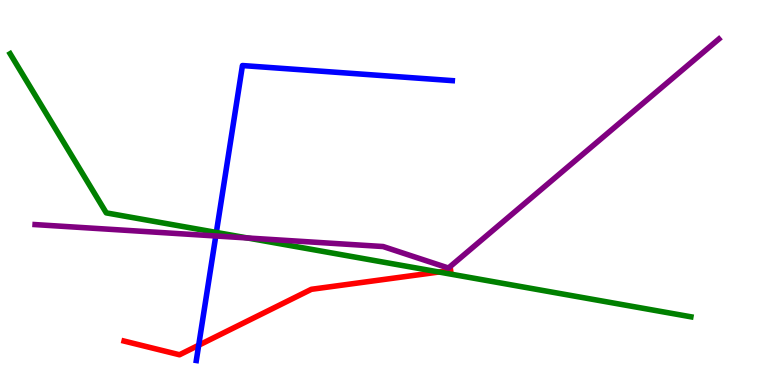[{'lines': ['blue', 'red'], 'intersections': [{'x': 2.56, 'y': 1.03}]}, {'lines': ['green', 'red'], 'intersections': [{'x': 5.66, 'y': 2.93}]}, {'lines': ['purple', 'red'], 'intersections': []}, {'lines': ['blue', 'green'], 'intersections': [{'x': 2.79, 'y': 3.96}]}, {'lines': ['blue', 'purple'], 'intersections': [{'x': 2.78, 'y': 3.87}]}, {'lines': ['green', 'purple'], 'intersections': [{'x': 3.19, 'y': 3.82}]}]